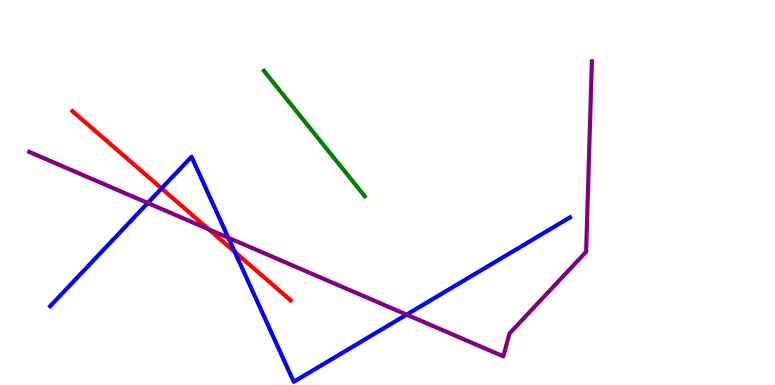[{'lines': ['blue', 'red'], 'intersections': [{'x': 2.08, 'y': 5.11}, {'x': 3.03, 'y': 3.46}]}, {'lines': ['green', 'red'], 'intersections': []}, {'lines': ['purple', 'red'], 'intersections': [{'x': 2.69, 'y': 4.04}]}, {'lines': ['blue', 'green'], 'intersections': []}, {'lines': ['blue', 'purple'], 'intersections': [{'x': 1.91, 'y': 4.73}, {'x': 2.95, 'y': 3.82}, {'x': 5.25, 'y': 1.83}]}, {'lines': ['green', 'purple'], 'intersections': []}]